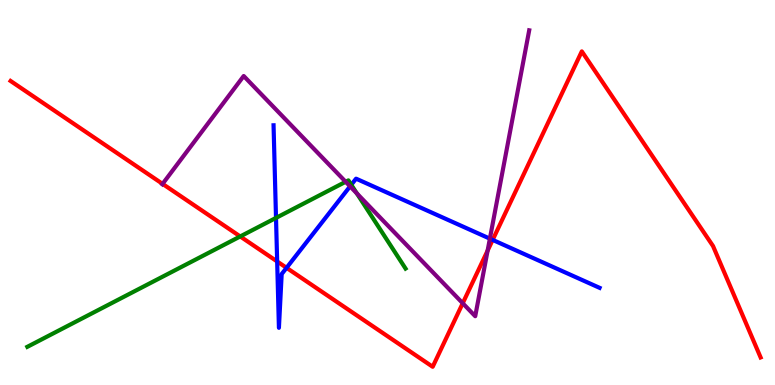[{'lines': ['blue', 'red'], 'intersections': [{'x': 3.58, 'y': 3.21}, {'x': 3.7, 'y': 3.04}, {'x': 6.36, 'y': 3.77}]}, {'lines': ['green', 'red'], 'intersections': [{'x': 3.1, 'y': 3.86}]}, {'lines': ['purple', 'red'], 'intersections': [{'x': 2.1, 'y': 5.22}, {'x': 5.97, 'y': 2.12}, {'x': 6.29, 'y': 3.49}]}, {'lines': ['blue', 'green'], 'intersections': [{'x': 3.56, 'y': 4.34}, {'x': 4.53, 'y': 5.2}]}, {'lines': ['blue', 'purple'], 'intersections': [{'x': 4.52, 'y': 5.16}, {'x': 6.32, 'y': 3.8}]}, {'lines': ['green', 'purple'], 'intersections': [{'x': 4.46, 'y': 5.28}, {'x': 4.6, 'y': 4.98}]}]